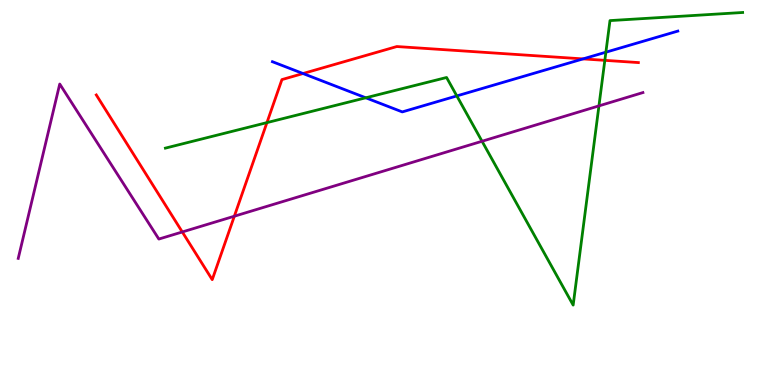[{'lines': ['blue', 'red'], 'intersections': [{'x': 3.91, 'y': 8.09}, {'x': 7.52, 'y': 8.47}]}, {'lines': ['green', 'red'], 'intersections': [{'x': 3.44, 'y': 6.82}, {'x': 7.8, 'y': 8.43}]}, {'lines': ['purple', 'red'], 'intersections': [{'x': 2.35, 'y': 3.97}, {'x': 3.02, 'y': 4.38}]}, {'lines': ['blue', 'green'], 'intersections': [{'x': 4.72, 'y': 7.46}, {'x': 5.89, 'y': 7.51}, {'x': 7.82, 'y': 8.64}]}, {'lines': ['blue', 'purple'], 'intersections': []}, {'lines': ['green', 'purple'], 'intersections': [{'x': 6.22, 'y': 6.33}, {'x': 7.73, 'y': 7.25}]}]